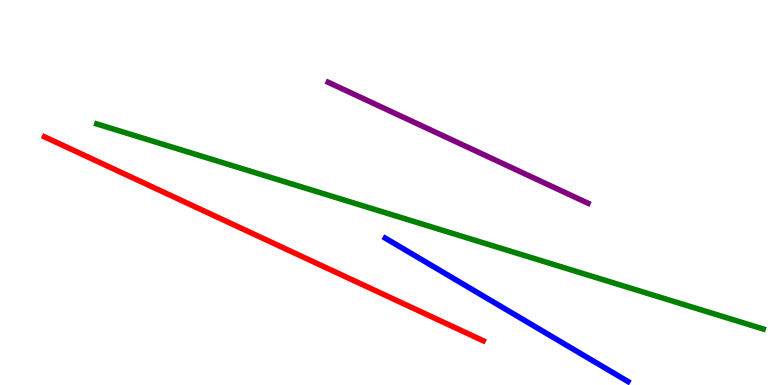[{'lines': ['blue', 'red'], 'intersections': []}, {'lines': ['green', 'red'], 'intersections': []}, {'lines': ['purple', 'red'], 'intersections': []}, {'lines': ['blue', 'green'], 'intersections': []}, {'lines': ['blue', 'purple'], 'intersections': []}, {'lines': ['green', 'purple'], 'intersections': []}]